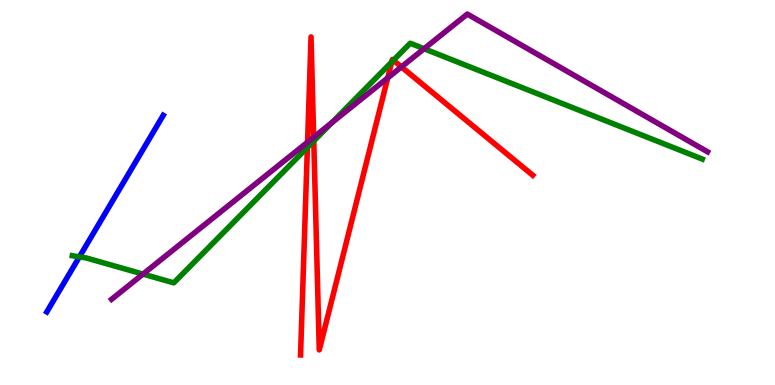[{'lines': ['blue', 'red'], 'intersections': []}, {'lines': ['green', 'red'], 'intersections': [{'x': 3.97, 'y': 6.17}, {'x': 4.05, 'y': 6.34}, {'x': 5.05, 'y': 8.39}, {'x': 5.08, 'y': 8.43}]}, {'lines': ['purple', 'red'], 'intersections': [{'x': 3.97, 'y': 6.31}, {'x': 4.05, 'y': 6.43}, {'x': 5.0, 'y': 7.98}, {'x': 5.18, 'y': 8.26}]}, {'lines': ['blue', 'green'], 'intersections': [{'x': 1.02, 'y': 3.33}]}, {'lines': ['blue', 'purple'], 'intersections': []}, {'lines': ['green', 'purple'], 'intersections': [{'x': 1.85, 'y': 2.88}, {'x': 4.28, 'y': 6.81}, {'x': 5.47, 'y': 8.73}]}]